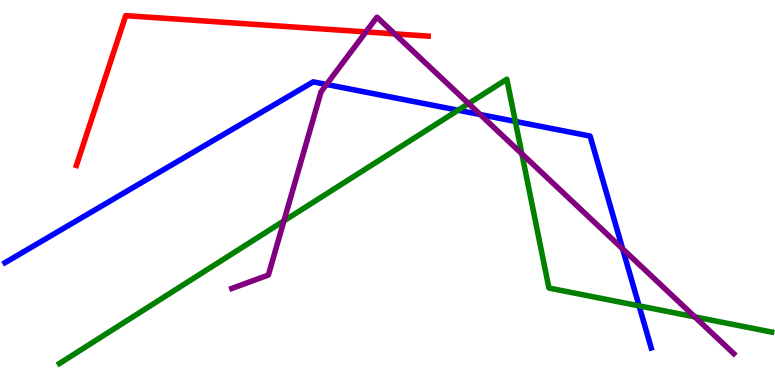[{'lines': ['blue', 'red'], 'intersections': []}, {'lines': ['green', 'red'], 'intersections': []}, {'lines': ['purple', 'red'], 'intersections': [{'x': 4.72, 'y': 9.17}, {'x': 5.09, 'y': 9.12}]}, {'lines': ['blue', 'green'], 'intersections': [{'x': 5.91, 'y': 7.14}, {'x': 6.65, 'y': 6.85}, {'x': 8.25, 'y': 2.06}]}, {'lines': ['blue', 'purple'], 'intersections': [{'x': 4.21, 'y': 7.81}, {'x': 6.2, 'y': 7.02}, {'x': 8.03, 'y': 3.54}]}, {'lines': ['green', 'purple'], 'intersections': [{'x': 3.66, 'y': 4.26}, {'x': 6.05, 'y': 7.31}, {'x': 6.73, 'y': 6.0}, {'x': 8.97, 'y': 1.77}]}]